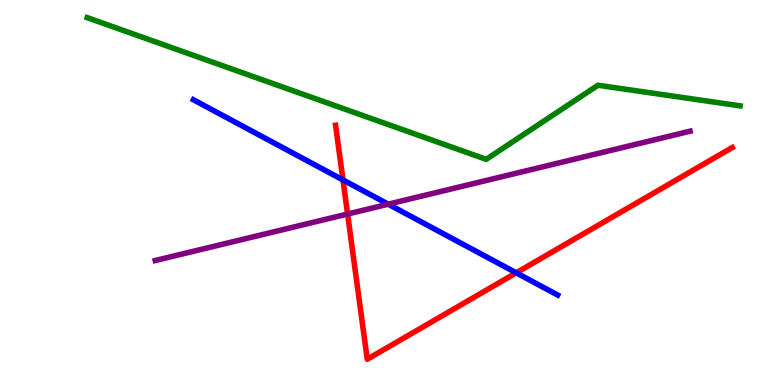[{'lines': ['blue', 'red'], 'intersections': [{'x': 4.43, 'y': 5.33}, {'x': 6.66, 'y': 2.91}]}, {'lines': ['green', 'red'], 'intersections': []}, {'lines': ['purple', 'red'], 'intersections': [{'x': 4.48, 'y': 4.44}]}, {'lines': ['blue', 'green'], 'intersections': []}, {'lines': ['blue', 'purple'], 'intersections': [{'x': 5.01, 'y': 4.7}]}, {'lines': ['green', 'purple'], 'intersections': []}]